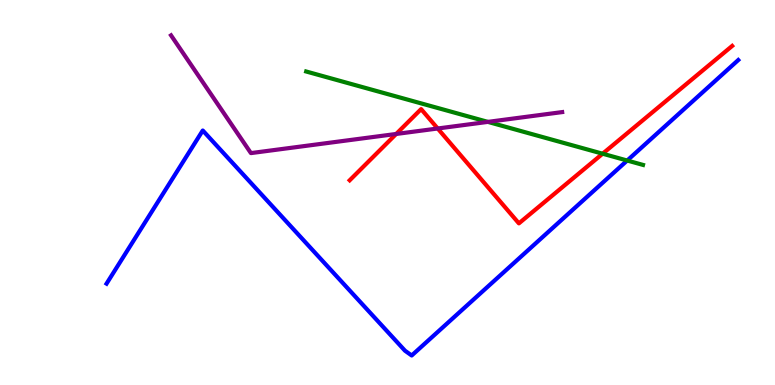[{'lines': ['blue', 'red'], 'intersections': []}, {'lines': ['green', 'red'], 'intersections': [{'x': 7.78, 'y': 6.01}]}, {'lines': ['purple', 'red'], 'intersections': [{'x': 5.11, 'y': 6.52}, {'x': 5.65, 'y': 6.66}]}, {'lines': ['blue', 'green'], 'intersections': [{'x': 8.09, 'y': 5.83}]}, {'lines': ['blue', 'purple'], 'intersections': []}, {'lines': ['green', 'purple'], 'intersections': [{'x': 6.3, 'y': 6.83}]}]